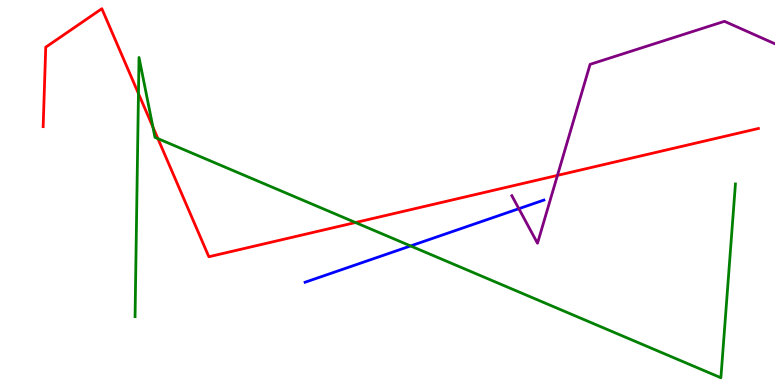[{'lines': ['blue', 'red'], 'intersections': []}, {'lines': ['green', 'red'], 'intersections': [{'x': 1.79, 'y': 7.57}, {'x': 1.97, 'y': 6.7}, {'x': 2.04, 'y': 6.4}, {'x': 4.59, 'y': 4.22}]}, {'lines': ['purple', 'red'], 'intersections': [{'x': 7.19, 'y': 5.44}]}, {'lines': ['blue', 'green'], 'intersections': [{'x': 5.3, 'y': 3.61}]}, {'lines': ['blue', 'purple'], 'intersections': [{'x': 6.69, 'y': 4.58}]}, {'lines': ['green', 'purple'], 'intersections': []}]